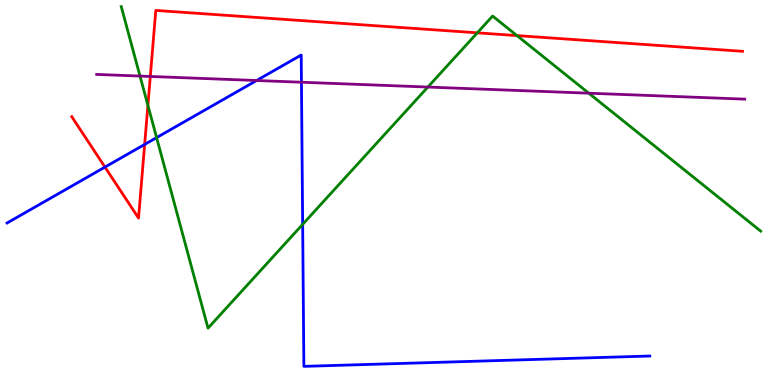[{'lines': ['blue', 'red'], 'intersections': [{'x': 1.35, 'y': 5.66}, {'x': 1.87, 'y': 6.25}]}, {'lines': ['green', 'red'], 'intersections': [{'x': 1.91, 'y': 7.26}, {'x': 6.16, 'y': 9.15}, {'x': 6.67, 'y': 9.08}]}, {'lines': ['purple', 'red'], 'intersections': [{'x': 1.94, 'y': 8.01}]}, {'lines': ['blue', 'green'], 'intersections': [{'x': 2.02, 'y': 6.43}, {'x': 3.91, 'y': 4.17}]}, {'lines': ['blue', 'purple'], 'intersections': [{'x': 3.31, 'y': 7.91}, {'x': 3.89, 'y': 7.86}]}, {'lines': ['green', 'purple'], 'intersections': [{'x': 1.81, 'y': 8.02}, {'x': 5.52, 'y': 7.74}, {'x': 7.6, 'y': 7.58}]}]